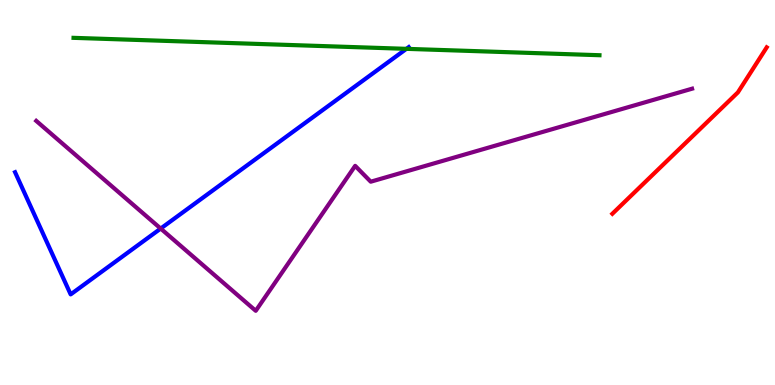[{'lines': ['blue', 'red'], 'intersections': []}, {'lines': ['green', 'red'], 'intersections': []}, {'lines': ['purple', 'red'], 'intersections': []}, {'lines': ['blue', 'green'], 'intersections': [{'x': 5.24, 'y': 8.73}]}, {'lines': ['blue', 'purple'], 'intersections': [{'x': 2.07, 'y': 4.06}]}, {'lines': ['green', 'purple'], 'intersections': []}]